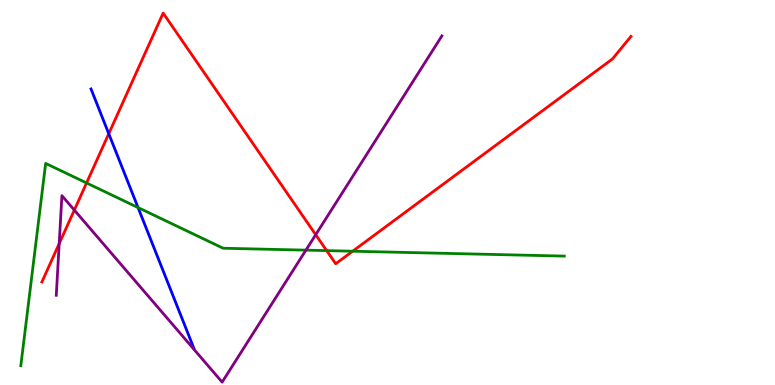[{'lines': ['blue', 'red'], 'intersections': [{'x': 1.4, 'y': 6.53}]}, {'lines': ['green', 'red'], 'intersections': [{'x': 1.12, 'y': 5.25}, {'x': 4.22, 'y': 3.49}, {'x': 4.55, 'y': 3.47}]}, {'lines': ['purple', 'red'], 'intersections': [{'x': 0.764, 'y': 3.67}, {'x': 0.959, 'y': 4.54}, {'x': 4.07, 'y': 3.9}]}, {'lines': ['blue', 'green'], 'intersections': [{'x': 1.78, 'y': 4.61}]}, {'lines': ['blue', 'purple'], 'intersections': []}, {'lines': ['green', 'purple'], 'intersections': [{'x': 3.95, 'y': 3.5}]}]